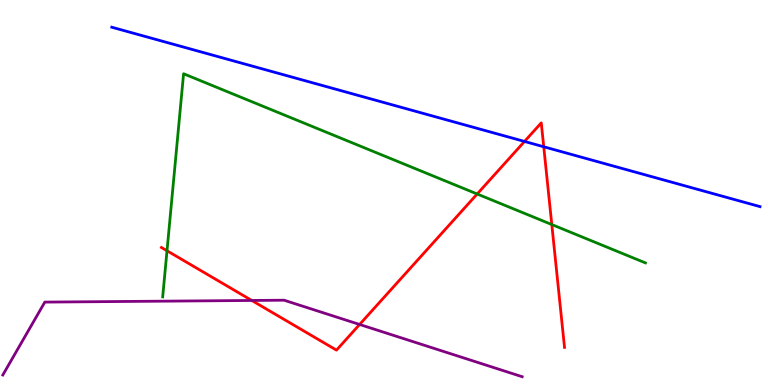[{'lines': ['blue', 'red'], 'intersections': [{'x': 6.77, 'y': 6.33}, {'x': 7.02, 'y': 6.19}]}, {'lines': ['green', 'red'], 'intersections': [{'x': 2.15, 'y': 3.49}, {'x': 6.16, 'y': 4.96}, {'x': 7.12, 'y': 4.17}]}, {'lines': ['purple', 'red'], 'intersections': [{'x': 3.25, 'y': 2.2}, {'x': 4.64, 'y': 1.57}]}, {'lines': ['blue', 'green'], 'intersections': []}, {'lines': ['blue', 'purple'], 'intersections': []}, {'lines': ['green', 'purple'], 'intersections': []}]